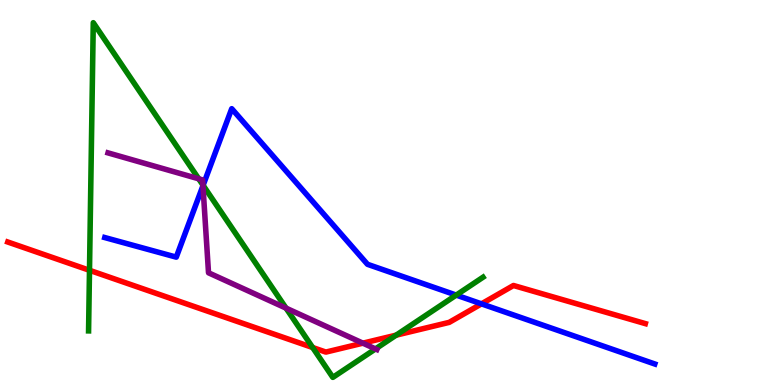[{'lines': ['blue', 'red'], 'intersections': [{'x': 6.21, 'y': 2.11}]}, {'lines': ['green', 'red'], 'intersections': [{'x': 1.15, 'y': 2.98}, {'x': 4.03, 'y': 0.974}, {'x': 5.11, 'y': 1.29}]}, {'lines': ['purple', 'red'], 'intersections': [{'x': 4.68, 'y': 1.09}]}, {'lines': ['blue', 'green'], 'intersections': [{'x': 2.62, 'y': 5.19}, {'x': 5.89, 'y': 2.34}]}, {'lines': ['blue', 'purple'], 'intersections': [{'x': 2.62, 'y': 5.17}]}, {'lines': ['green', 'purple'], 'intersections': [{'x': 2.56, 'y': 5.36}, {'x': 2.62, 'y': 5.19}, {'x': 3.69, 'y': 2.0}, {'x': 4.85, 'y': 0.937}]}]